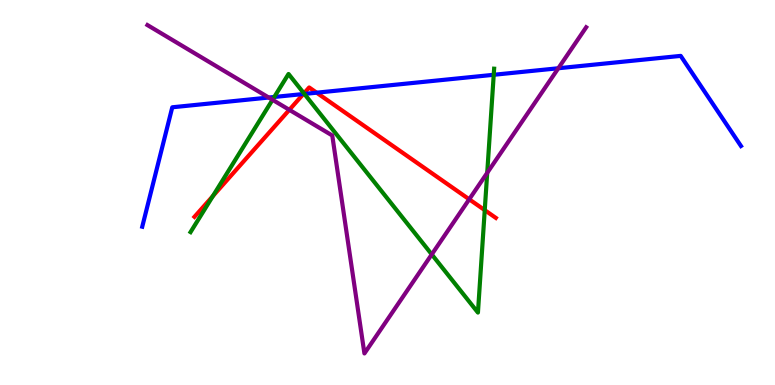[{'lines': ['blue', 'red'], 'intersections': [{'x': 3.91, 'y': 7.56}, {'x': 4.09, 'y': 7.59}]}, {'lines': ['green', 'red'], 'intersections': [{'x': 2.75, 'y': 4.91}, {'x': 3.92, 'y': 7.57}, {'x': 6.25, 'y': 4.54}]}, {'lines': ['purple', 'red'], 'intersections': [{'x': 3.73, 'y': 7.15}, {'x': 6.05, 'y': 4.82}]}, {'lines': ['blue', 'green'], 'intersections': [{'x': 3.54, 'y': 7.48}, {'x': 3.93, 'y': 7.56}, {'x': 6.37, 'y': 8.06}]}, {'lines': ['blue', 'purple'], 'intersections': [{'x': 3.47, 'y': 7.47}, {'x': 7.2, 'y': 8.23}]}, {'lines': ['green', 'purple'], 'intersections': [{'x': 3.52, 'y': 7.41}, {'x': 5.57, 'y': 3.39}, {'x': 6.29, 'y': 5.51}]}]